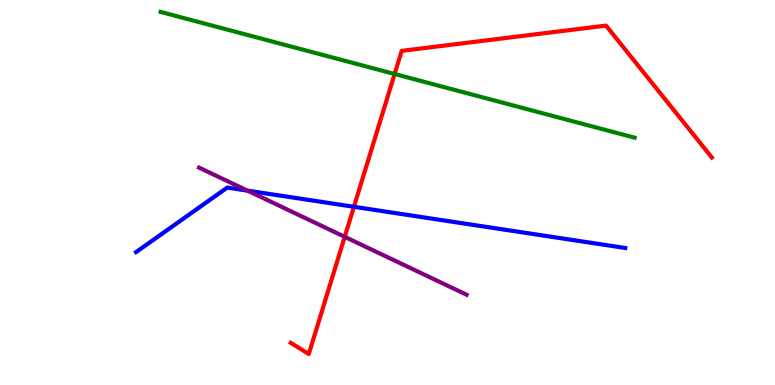[{'lines': ['blue', 'red'], 'intersections': [{'x': 4.57, 'y': 4.63}]}, {'lines': ['green', 'red'], 'intersections': [{'x': 5.09, 'y': 8.08}]}, {'lines': ['purple', 'red'], 'intersections': [{'x': 4.45, 'y': 3.85}]}, {'lines': ['blue', 'green'], 'intersections': []}, {'lines': ['blue', 'purple'], 'intersections': [{'x': 3.19, 'y': 5.05}]}, {'lines': ['green', 'purple'], 'intersections': []}]